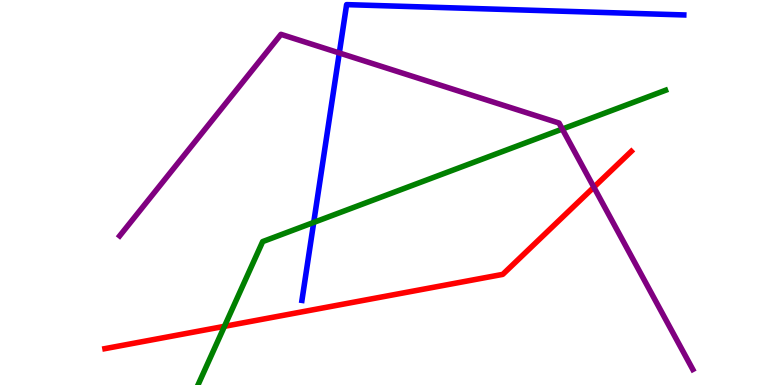[{'lines': ['blue', 'red'], 'intersections': []}, {'lines': ['green', 'red'], 'intersections': [{'x': 2.9, 'y': 1.52}]}, {'lines': ['purple', 'red'], 'intersections': [{'x': 7.66, 'y': 5.14}]}, {'lines': ['blue', 'green'], 'intersections': [{'x': 4.05, 'y': 4.22}]}, {'lines': ['blue', 'purple'], 'intersections': [{'x': 4.38, 'y': 8.62}]}, {'lines': ['green', 'purple'], 'intersections': [{'x': 7.26, 'y': 6.65}]}]